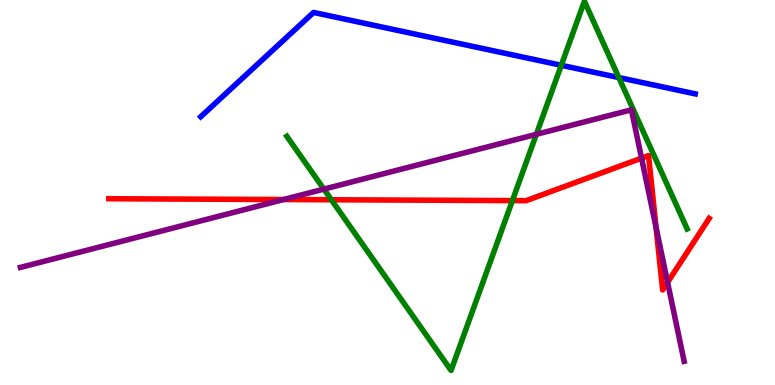[{'lines': ['blue', 'red'], 'intersections': []}, {'lines': ['green', 'red'], 'intersections': [{'x': 4.28, 'y': 4.81}, {'x': 6.61, 'y': 4.79}]}, {'lines': ['purple', 'red'], 'intersections': [{'x': 3.66, 'y': 4.82}, {'x': 8.28, 'y': 5.89}, {'x': 8.47, 'y': 4.09}, {'x': 8.61, 'y': 2.67}]}, {'lines': ['blue', 'green'], 'intersections': [{'x': 7.24, 'y': 8.3}, {'x': 7.98, 'y': 7.99}]}, {'lines': ['blue', 'purple'], 'intersections': []}, {'lines': ['green', 'purple'], 'intersections': [{'x': 4.18, 'y': 5.09}, {'x': 6.92, 'y': 6.51}]}]